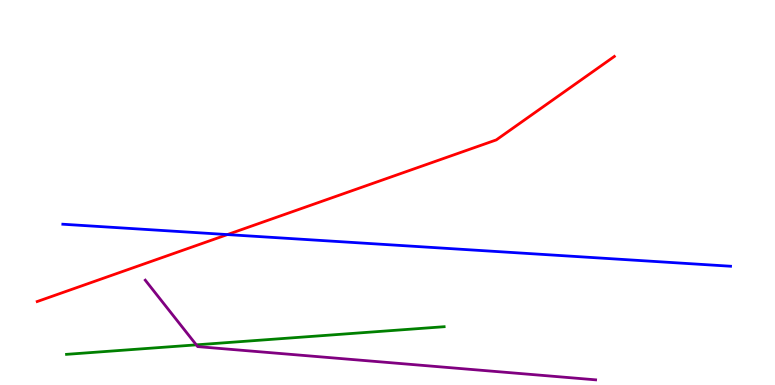[{'lines': ['blue', 'red'], 'intersections': [{'x': 2.93, 'y': 3.91}]}, {'lines': ['green', 'red'], 'intersections': []}, {'lines': ['purple', 'red'], 'intersections': []}, {'lines': ['blue', 'green'], 'intersections': []}, {'lines': ['blue', 'purple'], 'intersections': []}, {'lines': ['green', 'purple'], 'intersections': [{'x': 2.53, 'y': 1.04}]}]